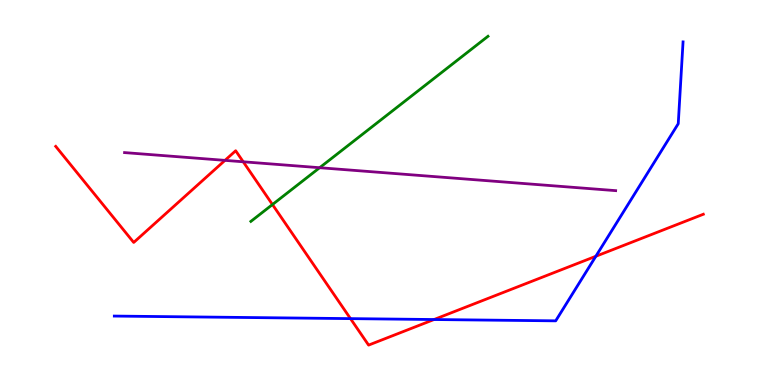[{'lines': ['blue', 'red'], 'intersections': [{'x': 4.52, 'y': 1.72}, {'x': 5.6, 'y': 1.7}, {'x': 7.69, 'y': 3.34}]}, {'lines': ['green', 'red'], 'intersections': [{'x': 3.52, 'y': 4.69}]}, {'lines': ['purple', 'red'], 'intersections': [{'x': 2.9, 'y': 5.83}, {'x': 3.14, 'y': 5.8}]}, {'lines': ['blue', 'green'], 'intersections': []}, {'lines': ['blue', 'purple'], 'intersections': []}, {'lines': ['green', 'purple'], 'intersections': [{'x': 4.12, 'y': 5.64}]}]